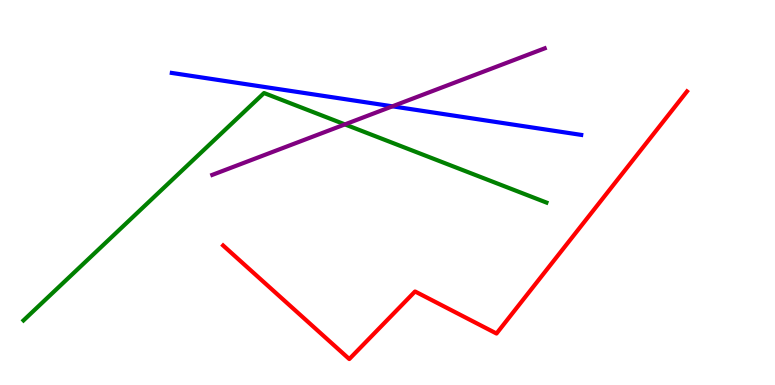[{'lines': ['blue', 'red'], 'intersections': []}, {'lines': ['green', 'red'], 'intersections': []}, {'lines': ['purple', 'red'], 'intersections': []}, {'lines': ['blue', 'green'], 'intersections': []}, {'lines': ['blue', 'purple'], 'intersections': [{'x': 5.06, 'y': 7.24}]}, {'lines': ['green', 'purple'], 'intersections': [{'x': 4.45, 'y': 6.77}]}]